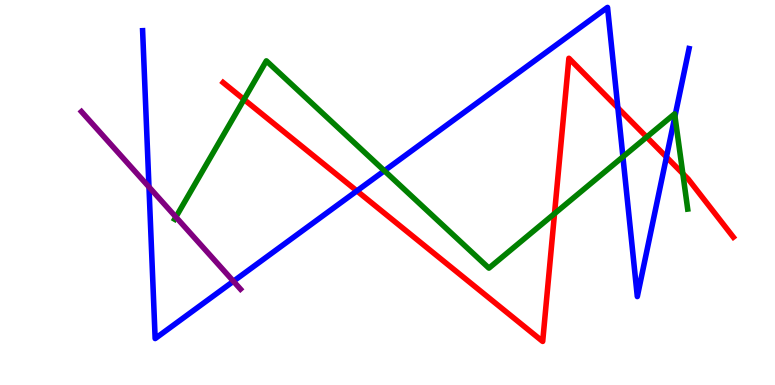[{'lines': ['blue', 'red'], 'intersections': [{'x': 4.6, 'y': 5.04}, {'x': 7.97, 'y': 7.2}, {'x': 8.6, 'y': 5.92}]}, {'lines': ['green', 'red'], 'intersections': [{'x': 3.15, 'y': 7.42}, {'x': 7.16, 'y': 4.45}, {'x': 8.34, 'y': 6.44}, {'x': 8.81, 'y': 5.49}]}, {'lines': ['purple', 'red'], 'intersections': []}, {'lines': ['blue', 'green'], 'intersections': [{'x': 4.96, 'y': 5.56}, {'x': 8.04, 'y': 5.93}, {'x': 8.71, 'y': 6.98}]}, {'lines': ['blue', 'purple'], 'intersections': [{'x': 1.92, 'y': 5.14}, {'x': 3.01, 'y': 2.69}]}, {'lines': ['green', 'purple'], 'intersections': [{'x': 2.27, 'y': 4.36}]}]